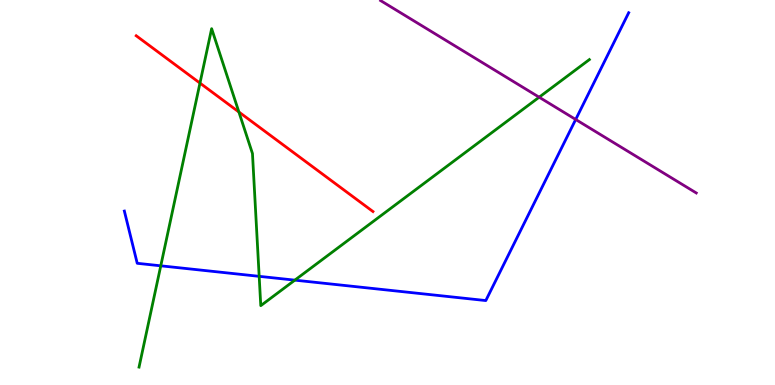[{'lines': ['blue', 'red'], 'intersections': []}, {'lines': ['green', 'red'], 'intersections': [{'x': 2.58, 'y': 7.84}, {'x': 3.08, 'y': 7.09}]}, {'lines': ['purple', 'red'], 'intersections': []}, {'lines': ['blue', 'green'], 'intersections': [{'x': 2.07, 'y': 3.1}, {'x': 3.34, 'y': 2.82}, {'x': 3.8, 'y': 2.72}]}, {'lines': ['blue', 'purple'], 'intersections': [{'x': 7.43, 'y': 6.9}]}, {'lines': ['green', 'purple'], 'intersections': [{'x': 6.96, 'y': 7.48}]}]